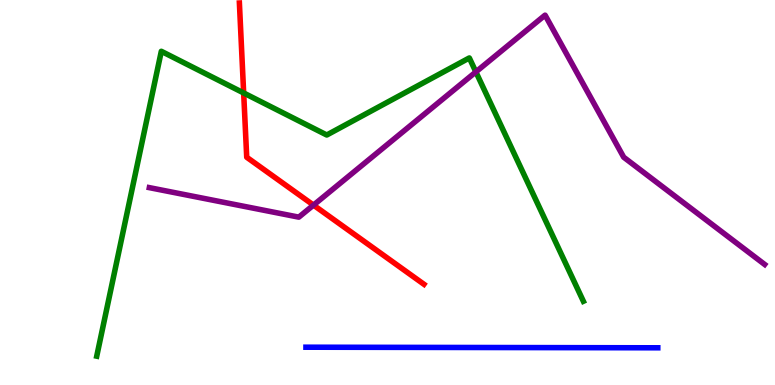[{'lines': ['blue', 'red'], 'intersections': []}, {'lines': ['green', 'red'], 'intersections': [{'x': 3.14, 'y': 7.59}]}, {'lines': ['purple', 'red'], 'intersections': [{'x': 4.05, 'y': 4.67}]}, {'lines': ['blue', 'green'], 'intersections': []}, {'lines': ['blue', 'purple'], 'intersections': []}, {'lines': ['green', 'purple'], 'intersections': [{'x': 6.14, 'y': 8.13}]}]